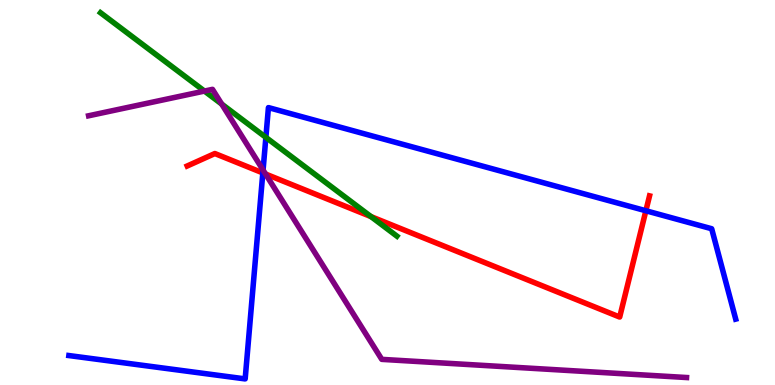[{'lines': ['blue', 'red'], 'intersections': [{'x': 3.39, 'y': 5.51}, {'x': 8.33, 'y': 4.53}]}, {'lines': ['green', 'red'], 'intersections': [{'x': 4.79, 'y': 4.37}]}, {'lines': ['purple', 'red'], 'intersections': [{'x': 3.43, 'y': 5.48}]}, {'lines': ['blue', 'green'], 'intersections': [{'x': 3.43, 'y': 6.43}]}, {'lines': ['blue', 'purple'], 'intersections': [{'x': 3.39, 'y': 5.58}]}, {'lines': ['green', 'purple'], 'intersections': [{'x': 2.64, 'y': 7.63}, {'x': 2.86, 'y': 7.3}]}]